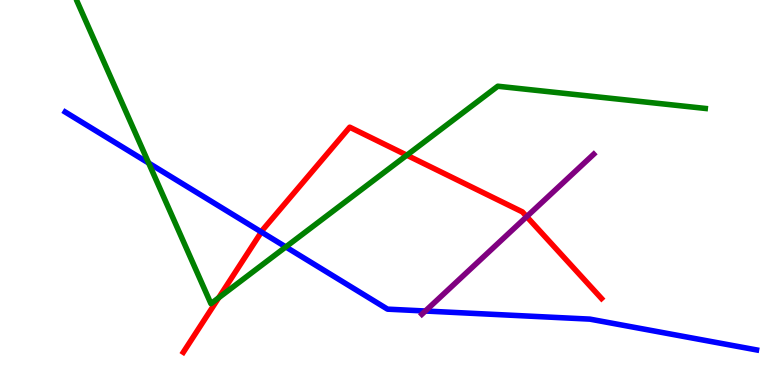[{'lines': ['blue', 'red'], 'intersections': [{'x': 3.37, 'y': 3.97}]}, {'lines': ['green', 'red'], 'intersections': [{'x': 2.82, 'y': 2.27}, {'x': 5.25, 'y': 5.97}]}, {'lines': ['purple', 'red'], 'intersections': [{'x': 6.8, 'y': 4.37}]}, {'lines': ['blue', 'green'], 'intersections': [{'x': 1.92, 'y': 5.76}, {'x': 3.69, 'y': 3.59}]}, {'lines': ['blue', 'purple'], 'intersections': [{'x': 5.49, 'y': 1.92}]}, {'lines': ['green', 'purple'], 'intersections': []}]